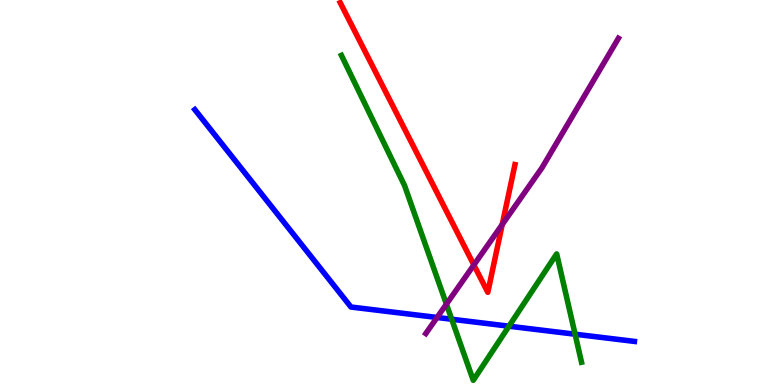[{'lines': ['blue', 'red'], 'intersections': []}, {'lines': ['green', 'red'], 'intersections': []}, {'lines': ['purple', 'red'], 'intersections': [{'x': 6.11, 'y': 3.12}, {'x': 6.48, 'y': 4.17}]}, {'lines': ['blue', 'green'], 'intersections': [{'x': 5.83, 'y': 1.71}, {'x': 6.57, 'y': 1.53}, {'x': 7.42, 'y': 1.32}]}, {'lines': ['blue', 'purple'], 'intersections': [{'x': 5.64, 'y': 1.75}]}, {'lines': ['green', 'purple'], 'intersections': [{'x': 5.76, 'y': 2.1}]}]